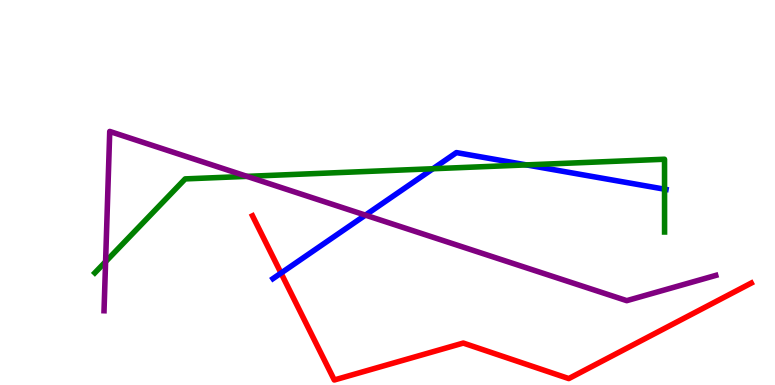[{'lines': ['blue', 'red'], 'intersections': [{'x': 3.63, 'y': 2.91}]}, {'lines': ['green', 'red'], 'intersections': []}, {'lines': ['purple', 'red'], 'intersections': []}, {'lines': ['blue', 'green'], 'intersections': [{'x': 5.59, 'y': 5.62}, {'x': 6.79, 'y': 5.72}, {'x': 8.57, 'y': 5.09}]}, {'lines': ['blue', 'purple'], 'intersections': [{'x': 4.72, 'y': 4.41}]}, {'lines': ['green', 'purple'], 'intersections': [{'x': 1.36, 'y': 3.2}, {'x': 3.19, 'y': 5.42}]}]